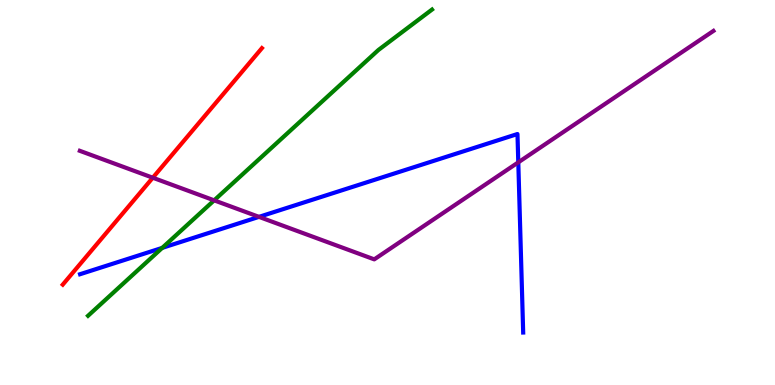[{'lines': ['blue', 'red'], 'intersections': []}, {'lines': ['green', 'red'], 'intersections': []}, {'lines': ['purple', 'red'], 'intersections': [{'x': 1.97, 'y': 5.38}]}, {'lines': ['blue', 'green'], 'intersections': [{'x': 2.09, 'y': 3.56}]}, {'lines': ['blue', 'purple'], 'intersections': [{'x': 3.34, 'y': 4.37}, {'x': 6.69, 'y': 5.78}]}, {'lines': ['green', 'purple'], 'intersections': [{'x': 2.76, 'y': 4.8}]}]